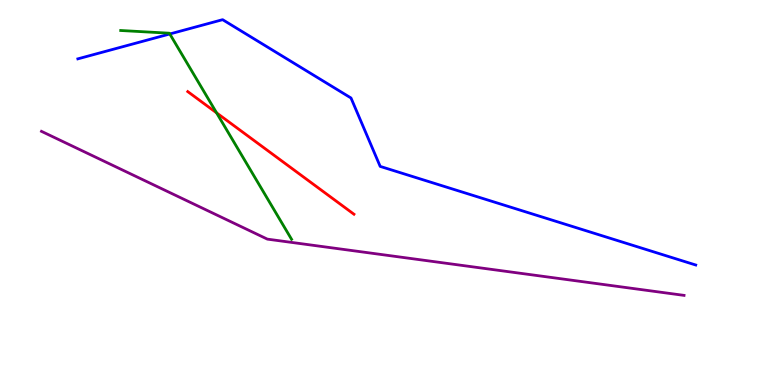[{'lines': ['blue', 'red'], 'intersections': []}, {'lines': ['green', 'red'], 'intersections': [{'x': 2.79, 'y': 7.07}]}, {'lines': ['purple', 'red'], 'intersections': []}, {'lines': ['blue', 'green'], 'intersections': [{'x': 2.19, 'y': 9.12}]}, {'lines': ['blue', 'purple'], 'intersections': []}, {'lines': ['green', 'purple'], 'intersections': []}]